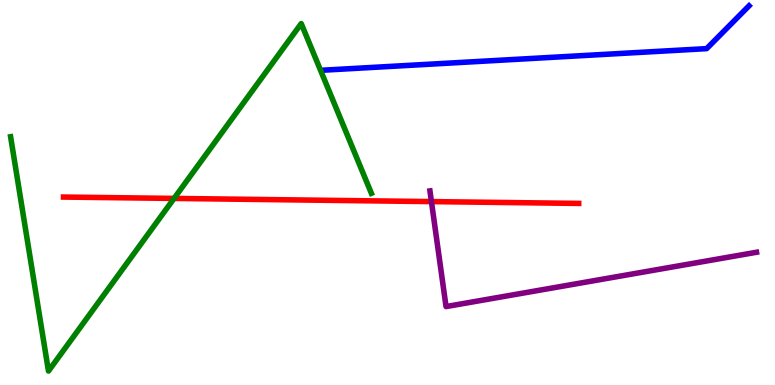[{'lines': ['blue', 'red'], 'intersections': []}, {'lines': ['green', 'red'], 'intersections': [{'x': 2.25, 'y': 4.85}]}, {'lines': ['purple', 'red'], 'intersections': [{'x': 5.57, 'y': 4.76}]}, {'lines': ['blue', 'green'], 'intersections': []}, {'lines': ['blue', 'purple'], 'intersections': []}, {'lines': ['green', 'purple'], 'intersections': []}]